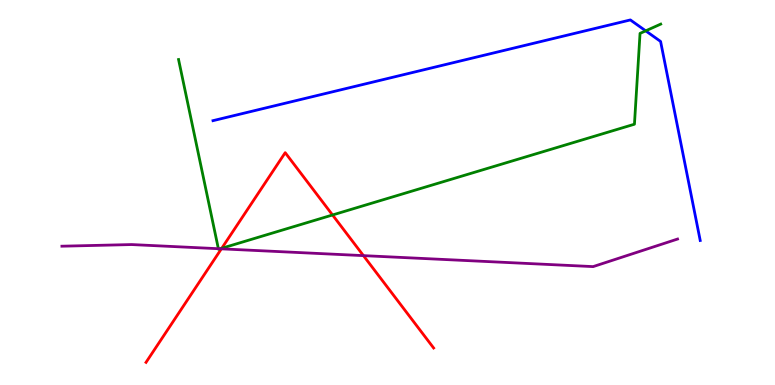[{'lines': ['blue', 'red'], 'intersections': []}, {'lines': ['green', 'red'], 'intersections': [{'x': 2.86, 'y': 3.55}, {'x': 4.29, 'y': 4.42}]}, {'lines': ['purple', 'red'], 'intersections': [{'x': 2.86, 'y': 3.54}, {'x': 4.69, 'y': 3.36}]}, {'lines': ['blue', 'green'], 'intersections': [{'x': 8.33, 'y': 9.2}]}, {'lines': ['blue', 'purple'], 'intersections': []}, {'lines': ['green', 'purple'], 'intersections': [{'x': 2.82, 'y': 3.54}, {'x': 2.84, 'y': 3.54}]}]